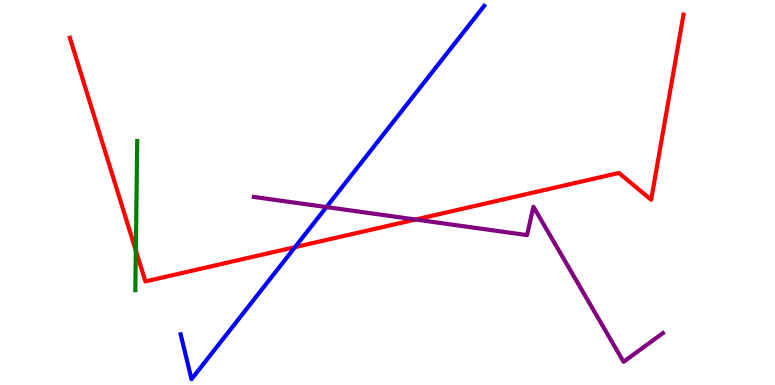[{'lines': ['blue', 'red'], 'intersections': [{'x': 3.81, 'y': 3.58}]}, {'lines': ['green', 'red'], 'intersections': [{'x': 1.75, 'y': 3.5}]}, {'lines': ['purple', 'red'], 'intersections': [{'x': 5.36, 'y': 4.3}]}, {'lines': ['blue', 'green'], 'intersections': []}, {'lines': ['blue', 'purple'], 'intersections': [{'x': 4.21, 'y': 4.62}]}, {'lines': ['green', 'purple'], 'intersections': []}]